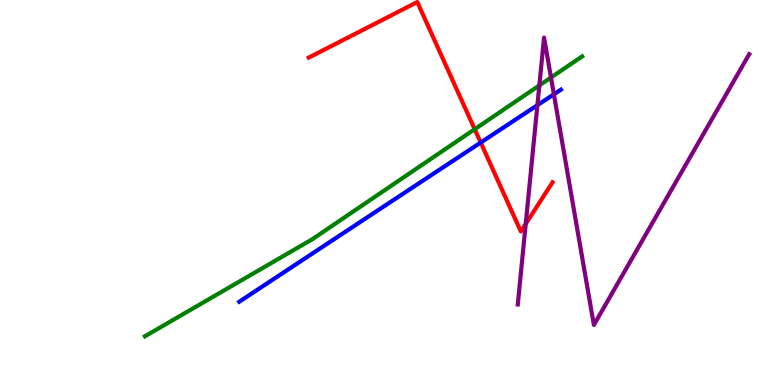[{'lines': ['blue', 'red'], 'intersections': [{'x': 6.2, 'y': 6.3}]}, {'lines': ['green', 'red'], 'intersections': [{'x': 6.12, 'y': 6.64}]}, {'lines': ['purple', 'red'], 'intersections': [{'x': 6.78, 'y': 4.19}]}, {'lines': ['blue', 'green'], 'intersections': []}, {'lines': ['blue', 'purple'], 'intersections': [{'x': 6.93, 'y': 7.27}, {'x': 7.15, 'y': 7.55}]}, {'lines': ['green', 'purple'], 'intersections': [{'x': 6.96, 'y': 7.78}, {'x': 7.11, 'y': 7.99}]}]